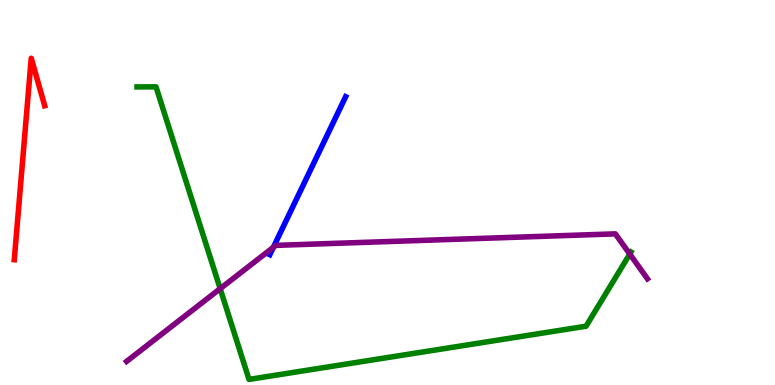[{'lines': ['blue', 'red'], 'intersections': []}, {'lines': ['green', 'red'], 'intersections': []}, {'lines': ['purple', 'red'], 'intersections': []}, {'lines': ['blue', 'green'], 'intersections': []}, {'lines': ['blue', 'purple'], 'intersections': [{'x': 3.53, 'y': 3.58}]}, {'lines': ['green', 'purple'], 'intersections': [{'x': 2.84, 'y': 2.5}, {'x': 8.13, 'y': 3.4}]}]